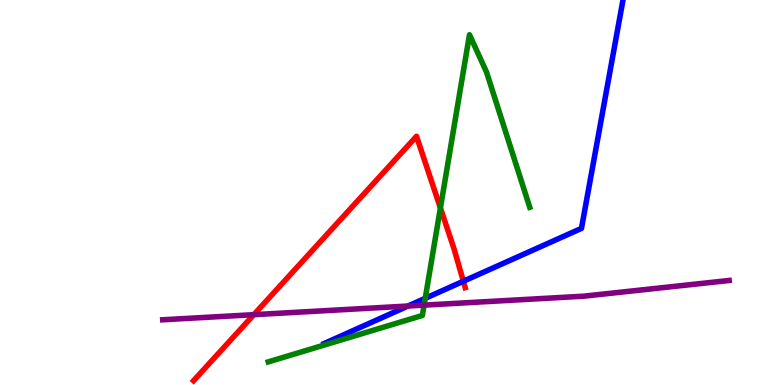[{'lines': ['blue', 'red'], 'intersections': [{'x': 5.98, 'y': 2.69}]}, {'lines': ['green', 'red'], 'intersections': [{'x': 5.68, 'y': 4.6}]}, {'lines': ['purple', 'red'], 'intersections': [{'x': 3.27, 'y': 1.83}]}, {'lines': ['blue', 'green'], 'intersections': [{'x': 5.49, 'y': 2.25}]}, {'lines': ['blue', 'purple'], 'intersections': [{'x': 5.26, 'y': 2.05}]}, {'lines': ['green', 'purple'], 'intersections': [{'x': 5.47, 'y': 2.07}]}]